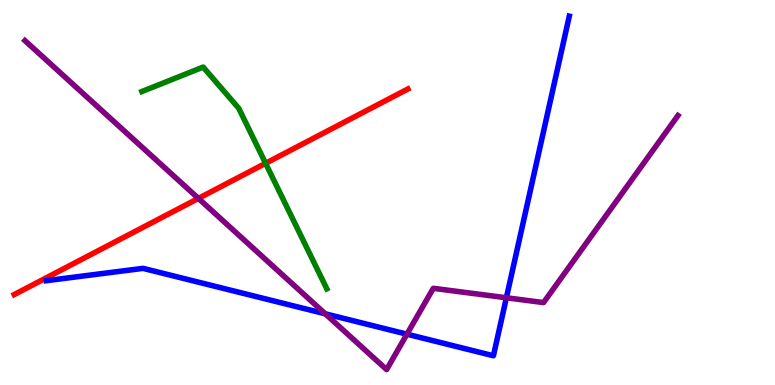[{'lines': ['blue', 'red'], 'intersections': []}, {'lines': ['green', 'red'], 'intersections': [{'x': 3.43, 'y': 5.76}]}, {'lines': ['purple', 'red'], 'intersections': [{'x': 2.56, 'y': 4.85}]}, {'lines': ['blue', 'green'], 'intersections': []}, {'lines': ['blue', 'purple'], 'intersections': [{'x': 4.2, 'y': 1.85}, {'x': 5.25, 'y': 1.32}, {'x': 6.53, 'y': 2.27}]}, {'lines': ['green', 'purple'], 'intersections': []}]